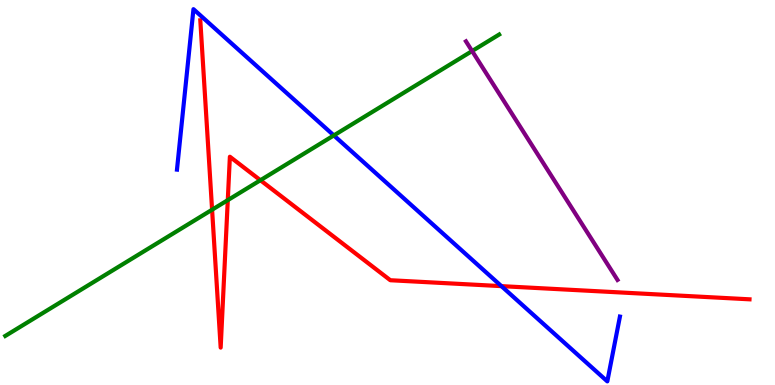[{'lines': ['blue', 'red'], 'intersections': [{'x': 6.47, 'y': 2.57}]}, {'lines': ['green', 'red'], 'intersections': [{'x': 2.74, 'y': 4.55}, {'x': 2.94, 'y': 4.8}, {'x': 3.36, 'y': 5.32}]}, {'lines': ['purple', 'red'], 'intersections': []}, {'lines': ['blue', 'green'], 'intersections': [{'x': 4.31, 'y': 6.48}]}, {'lines': ['blue', 'purple'], 'intersections': []}, {'lines': ['green', 'purple'], 'intersections': [{'x': 6.09, 'y': 8.67}]}]